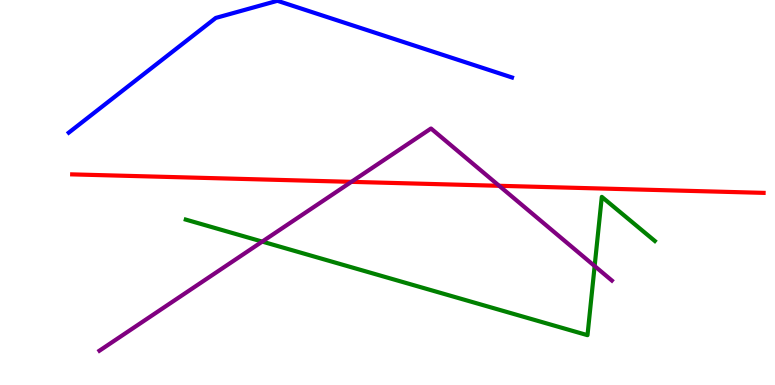[{'lines': ['blue', 'red'], 'intersections': []}, {'lines': ['green', 'red'], 'intersections': []}, {'lines': ['purple', 'red'], 'intersections': [{'x': 4.53, 'y': 5.28}, {'x': 6.44, 'y': 5.17}]}, {'lines': ['blue', 'green'], 'intersections': []}, {'lines': ['blue', 'purple'], 'intersections': []}, {'lines': ['green', 'purple'], 'intersections': [{'x': 3.38, 'y': 3.72}, {'x': 7.67, 'y': 3.09}]}]